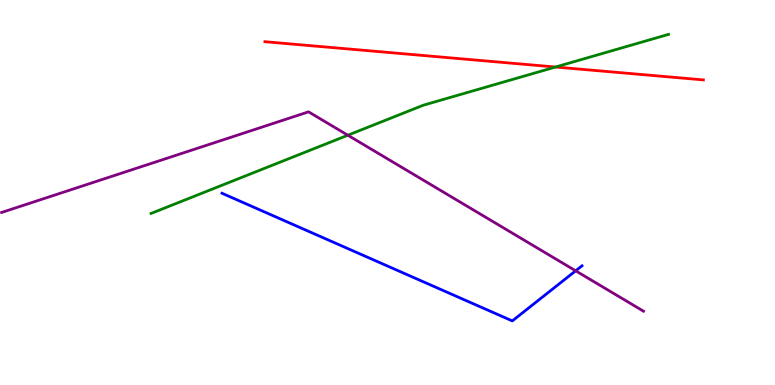[{'lines': ['blue', 'red'], 'intersections': []}, {'lines': ['green', 'red'], 'intersections': [{'x': 7.17, 'y': 8.26}]}, {'lines': ['purple', 'red'], 'intersections': []}, {'lines': ['blue', 'green'], 'intersections': []}, {'lines': ['blue', 'purple'], 'intersections': [{'x': 7.43, 'y': 2.97}]}, {'lines': ['green', 'purple'], 'intersections': [{'x': 4.49, 'y': 6.49}]}]